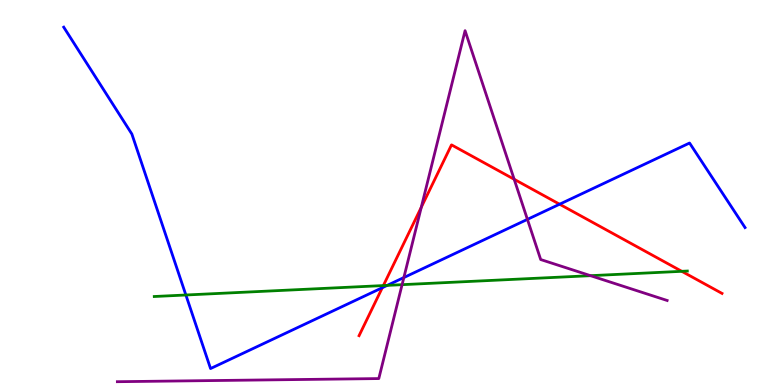[{'lines': ['blue', 'red'], 'intersections': [{'x': 4.93, 'y': 2.53}, {'x': 7.22, 'y': 4.7}]}, {'lines': ['green', 'red'], 'intersections': [{'x': 4.95, 'y': 2.58}, {'x': 8.8, 'y': 2.95}]}, {'lines': ['purple', 'red'], 'intersections': [{'x': 5.44, 'y': 4.62}, {'x': 6.63, 'y': 5.34}]}, {'lines': ['blue', 'green'], 'intersections': [{'x': 2.4, 'y': 2.34}, {'x': 5.0, 'y': 2.59}]}, {'lines': ['blue', 'purple'], 'intersections': [{'x': 5.21, 'y': 2.79}, {'x': 6.81, 'y': 4.3}]}, {'lines': ['green', 'purple'], 'intersections': [{'x': 5.19, 'y': 2.61}, {'x': 7.62, 'y': 2.84}]}]